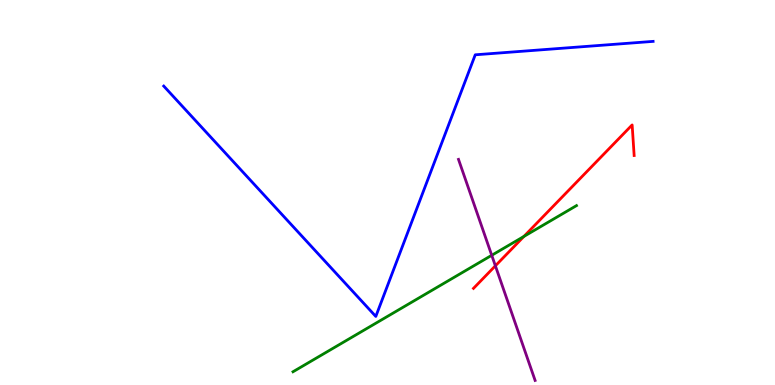[{'lines': ['blue', 'red'], 'intersections': []}, {'lines': ['green', 'red'], 'intersections': [{'x': 6.76, 'y': 3.86}]}, {'lines': ['purple', 'red'], 'intersections': [{'x': 6.39, 'y': 3.1}]}, {'lines': ['blue', 'green'], 'intersections': []}, {'lines': ['blue', 'purple'], 'intersections': []}, {'lines': ['green', 'purple'], 'intersections': [{'x': 6.34, 'y': 3.37}]}]